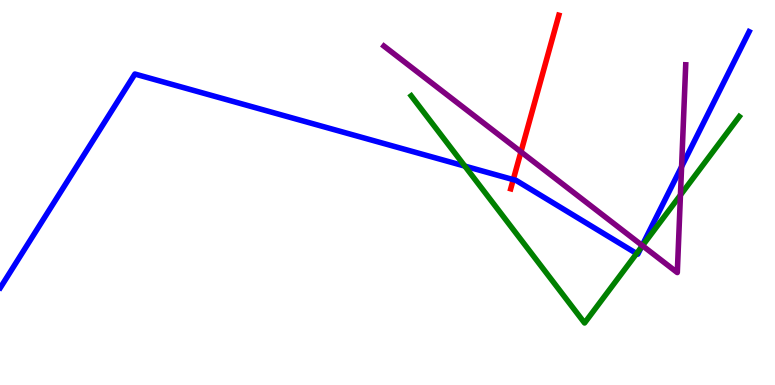[{'lines': ['blue', 'red'], 'intersections': [{'x': 6.62, 'y': 5.33}]}, {'lines': ['green', 'red'], 'intersections': []}, {'lines': ['purple', 'red'], 'intersections': [{'x': 6.72, 'y': 6.06}]}, {'lines': ['blue', 'green'], 'intersections': [{'x': 6.0, 'y': 5.69}, {'x': 8.21, 'y': 3.41}, {'x': 8.27, 'y': 3.57}]}, {'lines': ['blue', 'purple'], 'intersections': [{'x': 8.29, 'y': 3.62}, {'x': 8.79, 'y': 5.67}]}, {'lines': ['green', 'purple'], 'intersections': [{'x': 8.29, 'y': 3.62}, {'x': 8.78, 'y': 4.93}]}]